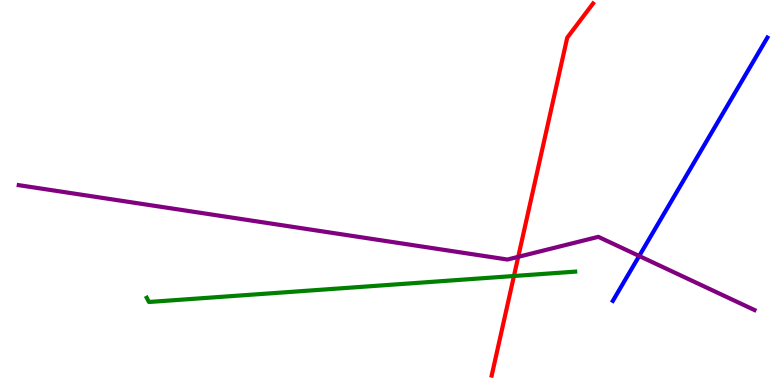[{'lines': ['blue', 'red'], 'intersections': []}, {'lines': ['green', 'red'], 'intersections': [{'x': 6.63, 'y': 2.83}]}, {'lines': ['purple', 'red'], 'intersections': [{'x': 6.69, 'y': 3.33}]}, {'lines': ['blue', 'green'], 'intersections': []}, {'lines': ['blue', 'purple'], 'intersections': [{'x': 8.25, 'y': 3.35}]}, {'lines': ['green', 'purple'], 'intersections': []}]